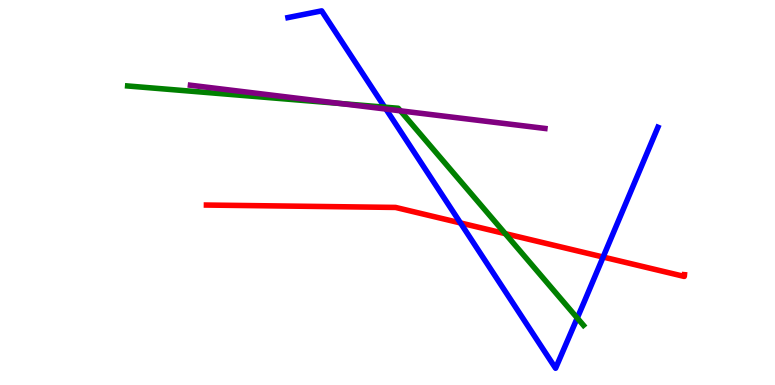[{'lines': ['blue', 'red'], 'intersections': [{'x': 5.94, 'y': 4.21}, {'x': 7.78, 'y': 3.32}]}, {'lines': ['green', 'red'], 'intersections': [{'x': 6.52, 'y': 3.93}]}, {'lines': ['purple', 'red'], 'intersections': []}, {'lines': ['blue', 'green'], 'intersections': [{'x': 4.96, 'y': 7.22}, {'x': 7.45, 'y': 1.74}]}, {'lines': ['blue', 'purple'], 'intersections': [{'x': 4.98, 'y': 7.17}]}, {'lines': ['green', 'purple'], 'intersections': [{'x': 4.39, 'y': 7.31}, {'x': 5.17, 'y': 7.12}]}]